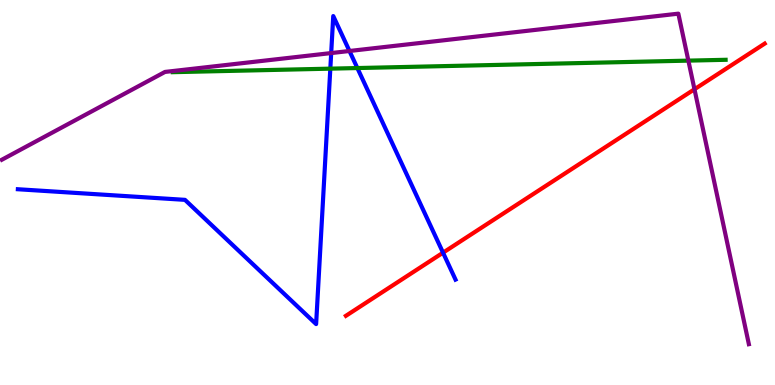[{'lines': ['blue', 'red'], 'intersections': [{'x': 5.72, 'y': 3.44}]}, {'lines': ['green', 'red'], 'intersections': []}, {'lines': ['purple', 'red'], 'intersections': [{'x': 8.96, 'y': 7.68}]}, {'lines': ['blue', 'green'], 'intersections': [{'x': 4.26, 'y': 8.22}, {'x': 4.61, 'y': 8.23}]}, {'lines': ['blue', 'purple'], 'intersections': [{'x': 4.27, 'y': 8.62}, {'x': 4.51, 'y': 8.68}]}, {'lines': ['green', 'purple'], 'intersections': [{'x': 8.88, 'y': 8.43}]}]